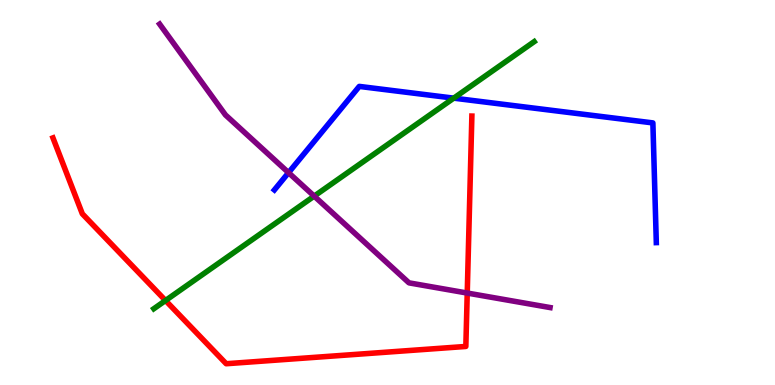[{'lines': ['blue', 'red'], 'intersections': []}, {'lines': ['green', 'red'], 'intersections': [{'x': 2.14, 'y': 2.19}]}, {'lines': ['purple', 'red'], 'intersections': [{'x': 6.03, 'y': 2.39}]}, {'lines': ['blue', 'green'], 'intersections': [{'x': 5.85, 'y': 7.45}]}, {'lines': ['blue', 'purple'], 'intersections': [{'x': 3.72, 'y': 5.52}]}, {'lines': ['green', 'purple'], 'intersections': [{'x': 4.05, 'y': 4.91}]}]